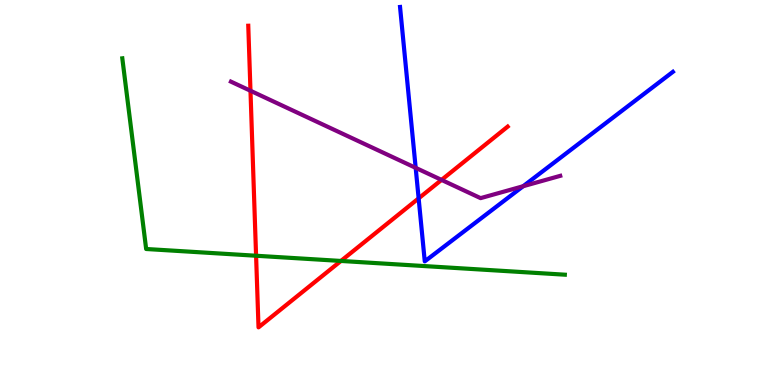[{'lines': ['blue', 'red'], 'intersections': [{'x': 5.4, 'y': 4.85}]}, {'lines': ['green', 'red'], 'intersections': [{'x': 3.3, 'y': 3.36}, {'x': 4.4, 'y': 3.22}]}, {'lines': ['purple', 'red'], 'intersections': [{'x': 3.23, 'y': 7.64}, {'x': 5.7, 'y': 5.33}]}, {'lines': ['blue', 'green'], 'intersections': []}, {'lines': ['blue', 'purple'], 'intersections': [{'x': 5.36, 'y': 5.64}, {'x': 6.75, 'y': 5.16}]}, {'lines': ['green', 'purple'], 'intersections': []}]